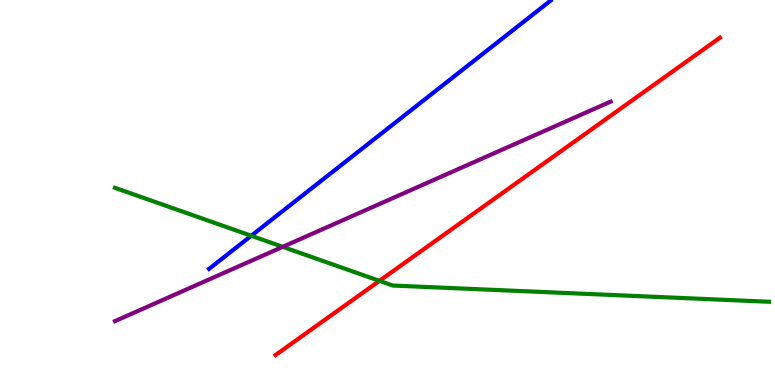[{'lines': ['blue', 'red'], 'intersections': []}, {'lines': ['green', 'red'], 'intersections': [{'x': 4.9, 'y': 2.71}]}, {'lines': ['purple', 'red'], 'intersections': []}, {'lines': ['blue', 'green'], 'intersections': [{'x': 3.24, 'y': 3.88}]}, {'lines': ['blue', 'purple'], 'intersections': []}, {'lines': ['green', 'purple'], 'intersections': [{'x': 3.65, 'y': 3.59}]}]